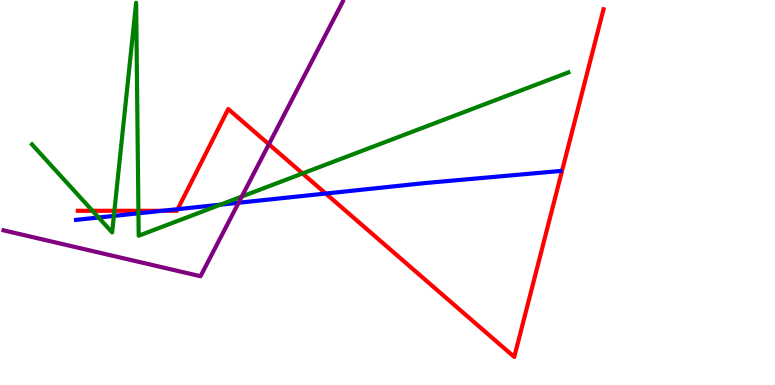[{'lines': ['blue', 'red'], 'intersections': [{'x': 2.09, 'y': 4.52}, {'x': 2.29, 'y': 4.57}, {'x': 4.2, 'y': 4.97}]}, {'lines': ['green', 'red'], 'intersections': [{'x': 1.19, 'y': 4.52}, {'x': 1.48, 'y': 4.52}, {'x': 1.79, 'y': 4.52}, {'x': 3.9, 'y': 5.49}]}, {'lines': ['purple', 'red'], 'intersections': [{'x': 3.47, 'y': 6.25}]}, {'lines': ['blue', 'green'], 'intersections': [{'x': 1.27, 'y': 4.35}, {'x': 1.47, 'y': 4.39}, {'x': 1.79, 'y': 4.46}, {'x': 2.85, 'y': 4.68}]}, {'lines': ['blue', 'purple'], 'intersections': [{'x': 3.08, 'y': 4.73}]}, {'lines': ['green', 'purple'], 'intersections': [{'x': 3.12, 'y': 4.89}]}]